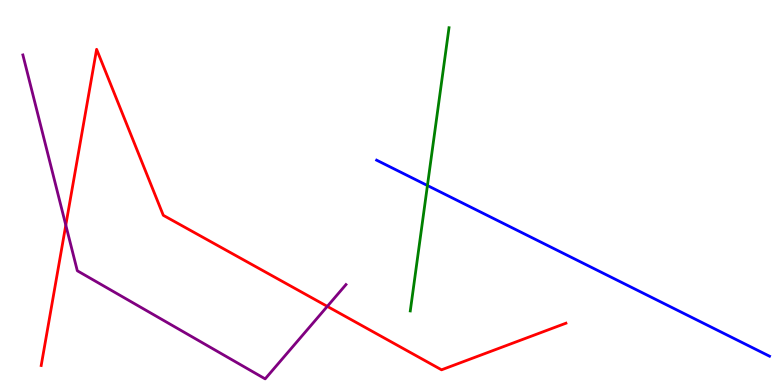[{'lines': ['blue', 'red'], 'intersections': []}, {'lines': ['green', 'red'], 'intersections': []}, {'lines': ['purple', 'red'], 'intersections': [{'x': 0.849, 'y': 4.15}, {'x': 4.22, 'y': 2.04}]}, {'lines': ['blue', 'green'], 'intersections': [{'x': 5.52, 'y': 5.18}]}, {'lines': ['blue', 'purple'], 'intersections': []}, {'lines': ['green', 'purple'], 'intersections': []}]